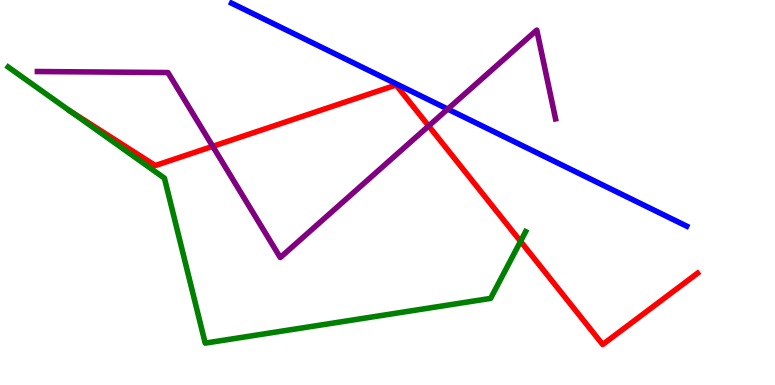[{'lines': ['blue', 'red'], 'intersections': []}, {'lines': ['green', 'red'], 'intersections': [{'x': 6.72, 'y': 3.73}]}, {'lines': ['purple', 'red'], 'intersections': [{'x': 2.75, 'y': 6.2}, {'x': 5.53, 'y': 6.73}]}, {'lines': ['blue', 'green'], 'intersections': []}, {'lines': ['blue', 'purple'], 'intersections': [{'x': 5.78, 'y': 7.17}]}, {'lines': ['green', 'purple'], 'intersections': []}]